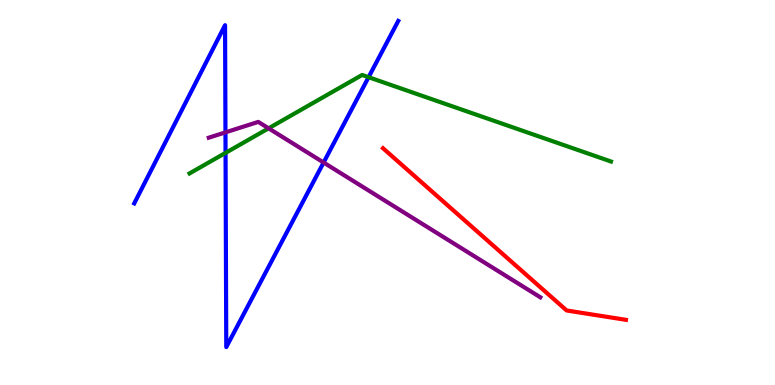[{'lines': ['blue', 'red'], 'intersections': []}, {'lines': ['green', 'red'], 'intersections': []}, {'lines': ['purple', 'red'], 'intersections': []}, {'lines': ['blue', 'green'], 'intersections': [{'x': 2.91, 'y': 6.03}, {'x': 4.76, 'y': 7.99}]}, {'lines': ['blue', 'purple'], 'intersections': [{'x': 2.91, 'y': 6.56}, {'x': 4.18, 'y': 5.78}]}, {'lines': ['green', 'purple'], 'intersections': [{'x': 3.47, 'y': 6.67}]}]